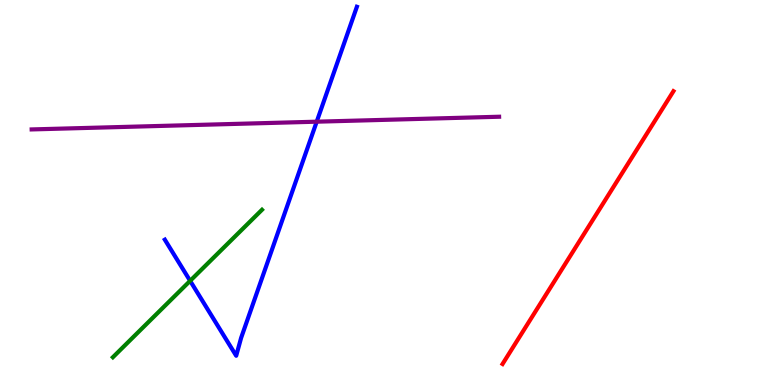[{'lines': ['blue', 'red'], 'intersections': []}, {'lines': ['green', 'red'], 'intersections': []}, {'lines': ['purple', 'red'], 'intersections': []}, {'lines': ['blue', 'green'], 'intersections': [{'x': 2.45, 'y': 2.71}]}, {'lines': ['blue', 'purple'], 'intersections': [{'x': 4.09, 'y': 6.84}]}, {'lines': ['green', 'purple'], 'intersections': []}]